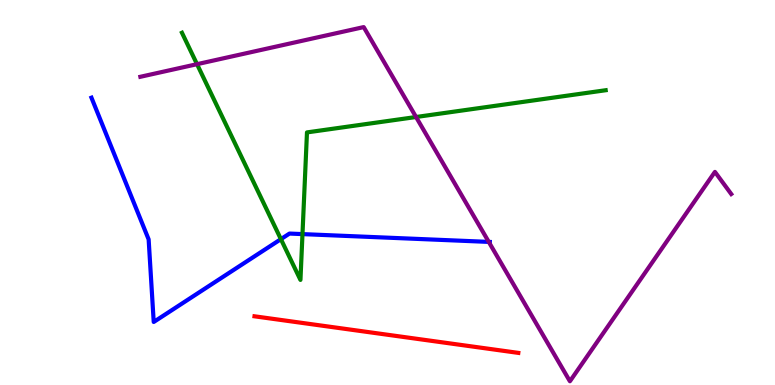[{'lines': ['blue', 'red'], 'intersections': []}, {'lines': ['green', 'red'], 'intersections': []}, {'lines': ['purple', 'red'], 'intersections': []}, {'lines': ['blue', 'green'], 'intersections': [{'x': 3.62, 'y': 3.79}, {'x': 3.9, 'y': 3.92}]}, {'lines': ['blue', 'purple'], 'intersections': [{'x': 6.31, 'y': 3.72}]}, {'lines': ['green', 'purple'], 'intersections': [{'x': 2.54, 'y': 8.33}, {'x': 5.37, 'y': 6.96}]}]